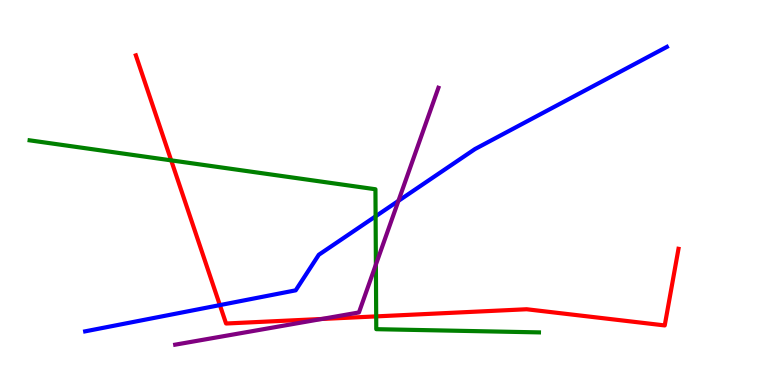[{'lines': ['blue', 'red'], 'intersections': [{'x': 2.84, 'y': 2.08}]}, {'lines': ['green', 'red'], 'intersections': [{'x': 2.21, 'y': 5.83}, {'x': 4.85, 'y': 1.78}]}, {'lines': ['purple', 'red'], 'intersections': [{'x': 4.15, 'y': 1.72}]}, {'lines': ['blue', 'green'], 'intersections': [{'x': 4.85, 'y': 4.38}]}, {'lines': ['blue', 'purple'], 'intersections': [{'x': 5.14, 'y': 4.78}]}, {'lines': ['green', 'purple'], 'intersections': [{'x': 4.85, 'y': 3.13}]}]